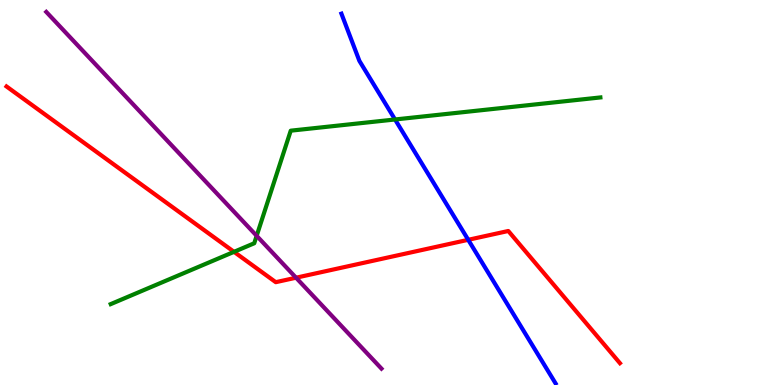[{'lines': ['blue', 'red'], 'intersections': [{'x': 6.04, 'y': 3.77}]}, {'lines': ['green', 'red'], 'intersections': [{'x': 3.02, 'y': 3.46}]}, {'lines': ['purple', 'red'], 'intersections': [{'x': 3.82, 'y': 2.79}]}, {'lines': ['blue', 'green'], 'intersections': [{'x': 5.1, 'y': 6.9}]}, {'lines': ['blue', 'purple'], 'intersections': []}, {'lines': ['green', 'purple'], 'intersections': [{'x': 3.31, 'y': 3.88}]}]